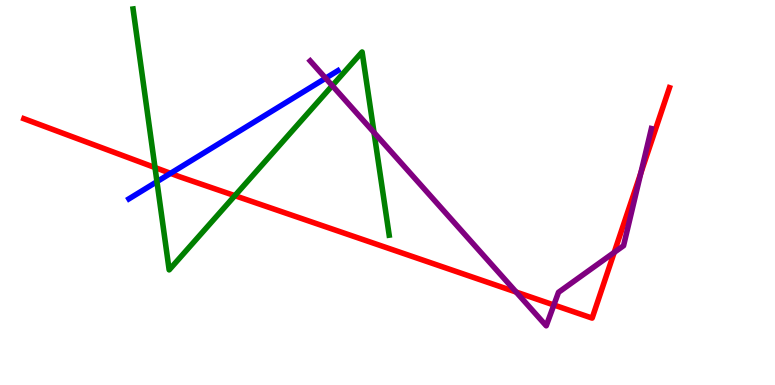[{'lines': ['blue', 'red'], 'intersections': [{'x': 2.2, 'y': 5.5}]}, {'lines': ['green', 'red'], 'intersections': [{'x': 2.0, 'y': 5.65}, {'x': 3.03, 'y': 4.92}]}, {'lines': ['purple', 'red'], 'intersections': [{'x': 6.66, 'y': 2.41}, {'x': 7.15, 'y': 2.08}, {'x': 7.93, 'y': 3.44}, {'x': 8.27, 'y': 5.51}]}, {'lines': ['blue', 'green'], 'intersections': [{'x': 2.03, 'y': 5.28}]}, {'lines': ['blue', 'purple'], 'intersections': [{'x': 4.2, 'y': 7.97}]}, {'lines': ['green', 'purple'], 'intersections': [{'x': 4.29, 'y': 7.78}, {'x': 4.83, 'y': 6.56}]}]